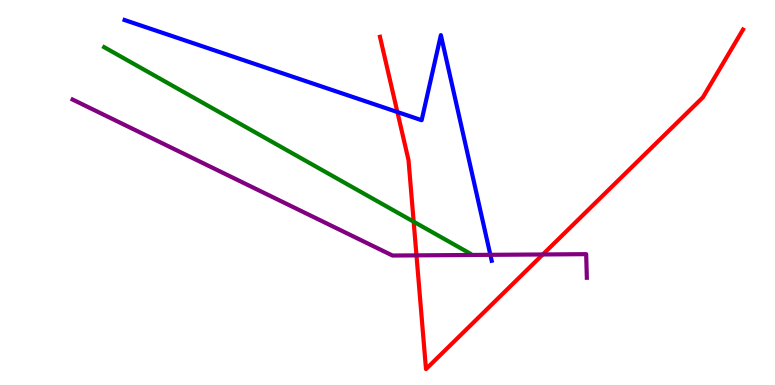[{'lines': ['blue', 'red'], 'intersections': [{'x': 5.13, 'y': 7.09}]}, {'lines': ['green', 'red'], 'intersections': [{'x': 5.34, 'y': 4.24}]}, {'lines': ['purple', 'red'], 'intersections': [{'x': 5.37, 'y': 3.37}, {'x': 7.0, 'y': 3.39}]}, {'lines': ['blue', 'green'], 'intersections': []}, {'lines': ['blue', 'purple'], 'intersections': [{'x': 6.33, 'y': 3.38}]}, {'lines': ['green', 'purple'], 'intersections': []}]